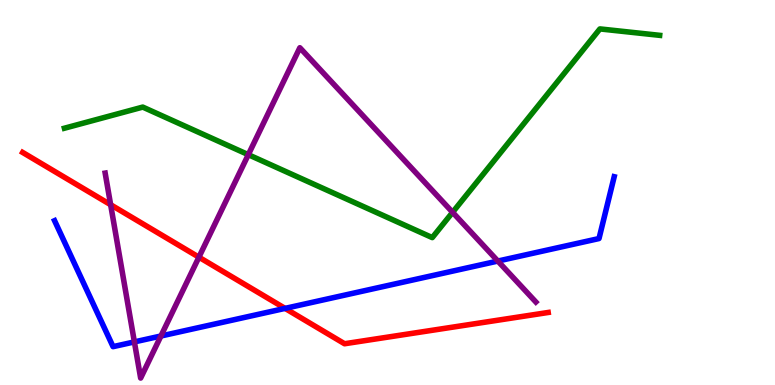[{'lines': ['blue', 'red'], 'intersections': [{'x': 3.68, 'y': 1.99}]}, {'lines': ['green', 'red'], 'intersections': []}, {'lines': ['purple', 'red'], 'intersections': [{'x': 1.43, 'y': 4.68}, {'x': 2.57, 'y': 3.32}]}, {'lines': ['blue', 'green'], 'intersections': []}, {'lines': ['blue', 'purple'], 'intersections': [{'x': 1.73, 'y': 1.12}, {'x': 2.08, 'y': 1.27}, {'x': 6.42, 'y': 3.22}]}, {'lines': ['green', 'purple'], 'intersections': [{'x': 3.2, 'y': 5.98}, {'x': 5.84, 'y': 4.49}]}]